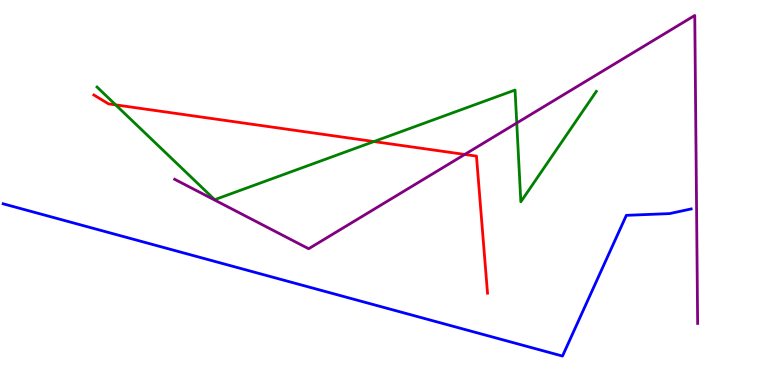[{'lines': ['blue', 'red'], 'intersections': []}, {'lines': ['green', 'red'], 'intersections': [{'x': 1.49, 'y': 7.28}, {'x': 4.83, 'y': 6.32}]}, {'lines': ['purple', 'red'], 'intersections': [{'x': 6.0, 'y': 5.99}]}, {'lines': ['blue', 'green'], 'intersections': []}, {'lines': ['blue', 'purple'], 'intersections': []}, {'lines': ['green', 'purple'], 'intersections': [{'x': 6.67, 'y': 6.8}]}]